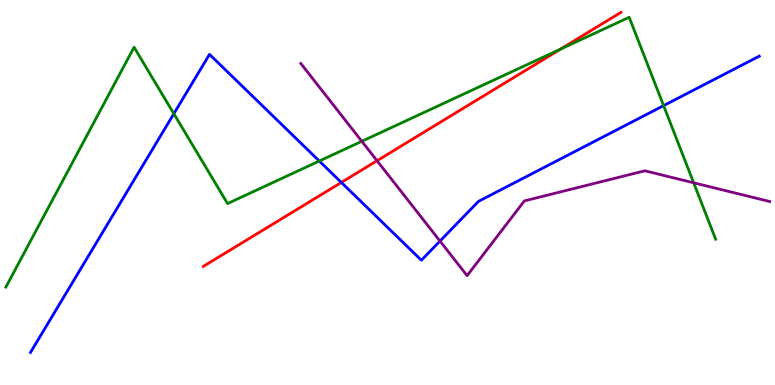[{'lines': ['blue', 'red'], 'intersections': [{'x': 4.4, 'y': 5.26}]}, {'lines': ['green', 'red'], 'intersections': [{'x': 7.23, 'y': 8.72}]}, {'lines': ['purple', 'red'], 'intersections': [{'x': 4.87, 'y': 5.83}]}, {'lines': ['blue', 'green'], 'intersections': [{'x': 2.24, 'y': 7.05}, {'x': 4.12, 'y': 5.82}, {'x': 8.56, 'y': 7.26}]}, {'lines': ['blue', 'purple'], 'intersections': [{'x': 5.68, 'y': 3.74}]}, {'lines': ['green', 'purple'], 'intersections': [{'x': 4.67, 'y': 6.33}, {'x': 8.95, 'y': 5.25}]}]